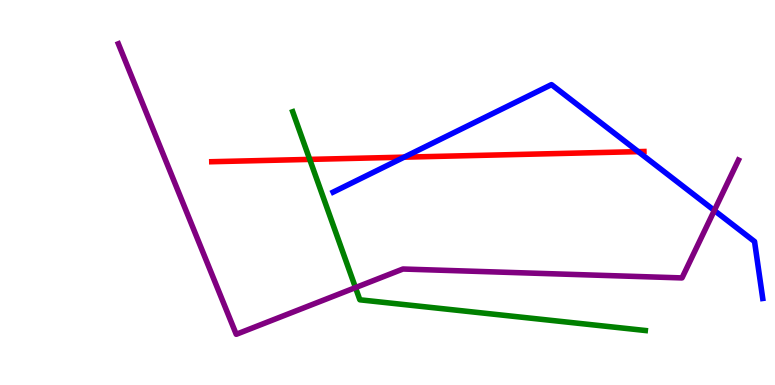[{'lines': ['blue', 'red'], 'intersections': [{'x': 5.21, 'y': 5.92}, {'x': 8.23, 'y': 6.06}]}, {'lines': ['green', 'red'], 'intersections': [{'x': 4.0, 'y': 5.86}]}, {'lines': ['purple', 'red'], 'intersections': []}, {'lines': ['blue', 'green'], 'intersections': []}, {'lines': ['blue', 'purple'], 'intersections': [{'x': 9.22, 'y': 4.53}]}, {'lines': ['green', 'purple'], 'intersections': [{'x': 4.59, 'y': 2.53}]}]